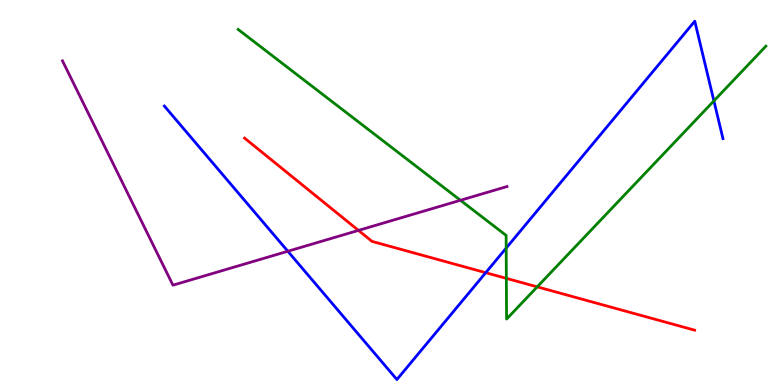[{'lines': ['blue', 'red'], 'intersections': [{'x': 6.27, 'y': 2.92}]}, {'lines': ['green', 'red'], 'intersections': [{'x': 6.53, 'y': 2.77}, {'x': 6.93, 'y': 2.55}]}, {'lines': ['purple', 'red'], 'intersections': [{'x': 4.63, 'y': 4.02}]}, {'lines': ['blue', 'green'], 'intersections': [{'x': 6.53, 'y': 3.56}, {'x': 9.21, 'y': 7.38}]}, {'lines': ['blue', 'purple'], 'intersections': [{'x': 3.71, 'y': 3.47}]}, {'lines': ['green', 'purple'], 'intersections': [{'x': 5.94, 'y': 4.8}]}]